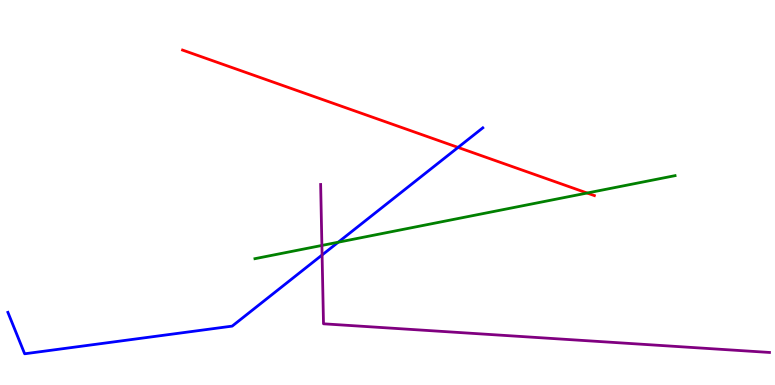[{'lines': ['blue', 'red'], 'intersections': [{'x': 5.91, 'y': 6.17}]}, {'lines': ['green', 'red'], 'intersections': [{'x': 7.58, 'y': 4.99}]}, {'lines': ['purple', 'red'], 'intersections': []}, {'lines': ['blue', 'green'], 'intersections': [{'x': 4.36, 'y': 3.71}]}, {'lines': ['blue', 'purple'], 'intersections': [{'x': 4.16, 'y': 3.38}]}, {'lines': ['green', 'purple'], 'intersections': [{'x': 4.15, 'y': 3.62}]}]